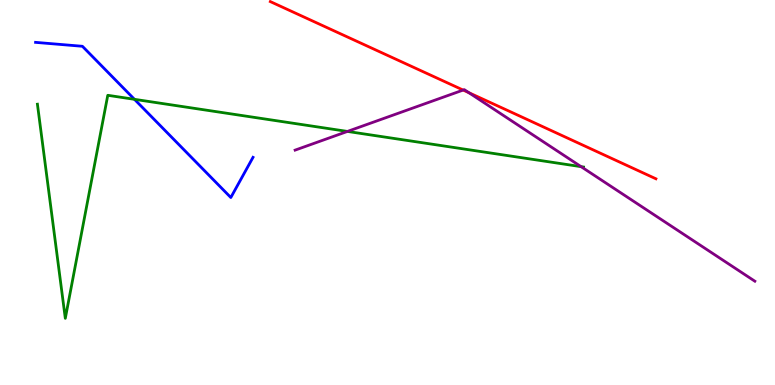[{'lines': ['blue', 'red'], 'intersections': []}, {'lines': ['green', 'red'], 'intersections': []}, {'lines': ['purple', 'red'], 'intersections': [{'x': 5.98, 'y': 7.66}, {'x': 6.05, 'y': 7.59}]}, {'lines': ['blue', 'green'], 'intersections': [{'x': 1.73, 'y': 7.42}]}, {'lines': ['blue', 'purple'], 'intersections': []}, {'lines': ['green', 'purple'], 'intersections': [{'x': 4.48, 'y': 6.59}, {'x': 7.5, 'y': 5.67}]}]